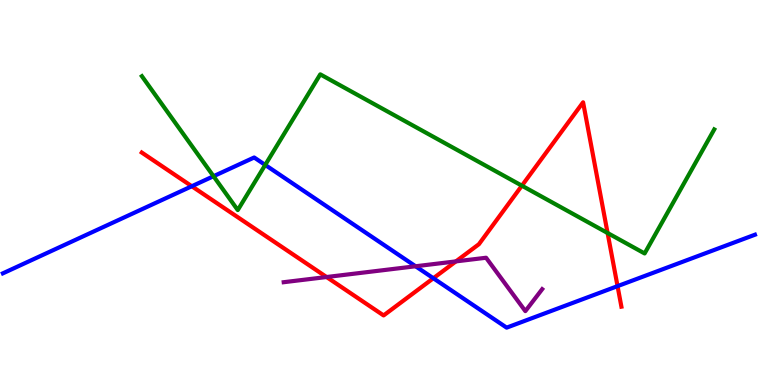[{'lines': ['blue', 'red'], 'intersections': [{'x': 2.47, 'y': 5.16}, {'x': 5.59, 'y': 2.77}, {'x': 7.97, 'y': 2.57}]}, {'lines': ['green', 'red'], 'intersections': [{'x': 6.73, 'y': 5.18}, {'x': 7.84, 'y': 3.95}]}, {'lines': ['purple', 'red'], 'intersections': [{'x': 4.21, 'y': 2.8}, {'x': 5.88, 'y': 3.21}]}, {'lines': ['blue', 'green'], 'intersections': [{'x': 2.76, 'y': 5.42}, {'x': 3.42, 'y': 5.72}]}, {'lines': ['blue', 'purple'], 'intersections': [{'x': 5.36, 'y': 3.08}]}, {'lines': ['green', 'purple'], 'intersections': []}]